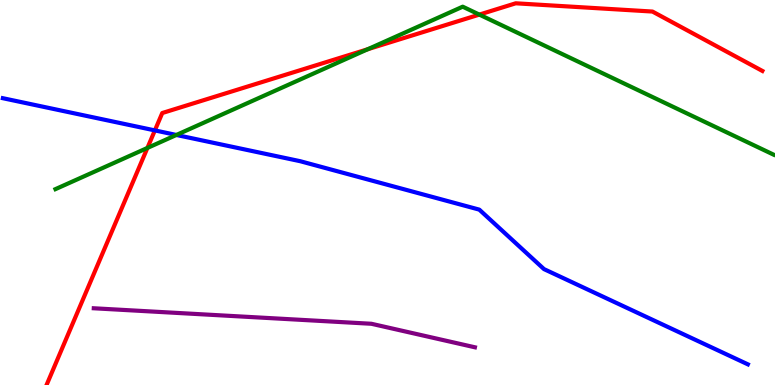[{'lines': ['blue', 'red'], 'intersections': [{'x': 2.0, 'y': 6.61}]}, {'lines': ['green', 'red'], 'intersections': [{'x': 1.9, 'y': 6.16}, {'x': 4.74, 'y': 8.72}, {'x': 6.18, 'y': 9.62}]}, {'lines': ['purple', 'red'], 'intersections': []}, {'lines': ['blue', 'green'], 'intersections': [{'x': 2.28, 'y': 6.49}]}, {'lines': ['blue', 'purple'], 'intersections': []}, {'lines': ['green', 'purple'], 'intersections': []}]